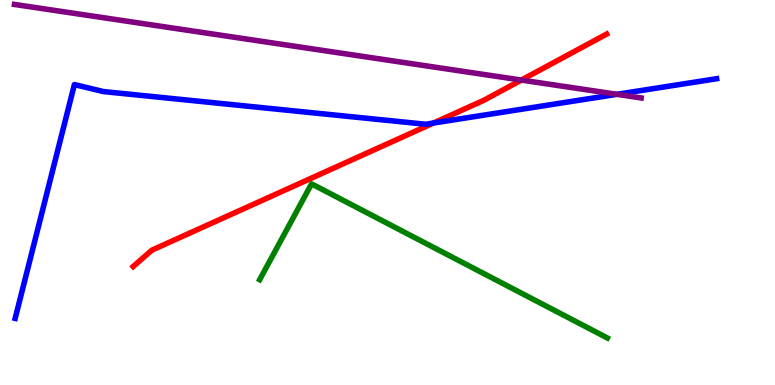[{'lines': ['blue', 'red'], 'intersections': [{'x': 5.59, 'y': 6.8}]}, {'lines': ['green', 'red'], 'intersections': []}, {'lines': ['purple', 'red'], 'intersections': [{'x': 6.73, 'y': 7.92}]}, {'lines': ['blue', 'green'], 'intersections': []}, {'lines': ['blue', 'purple'], 'intersections': [{'x': 7.96, 'y': 7.55}]}, {'lines': ['green', 'purple'], 'intersections': []}]